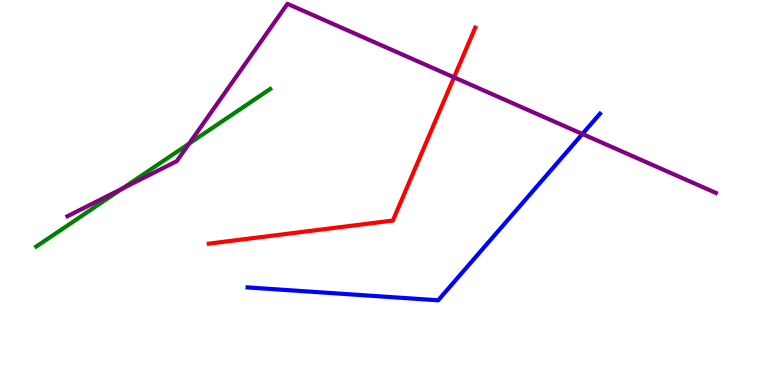[{'lines': ['blue', 'red'], 'intersections': []}, {'lines': ['green', 'red'], 'intersections': []}, {'lines': ['purple', 'red'], 'intersections': [{'x': 5.86, 'y': 7.99}]}, {'lines': ['blue', 'green'], 'intersections': []}, {'lines': ['blue', 'purple'], 'intersections': [{'x': 7.51, 'y': 6.52}]}, {'lines': ['green', 'purple'], 'intersections': [{'x': 1.58, 'y': 5.1}, {'x': 2.44, 'y': 6.27}]}]